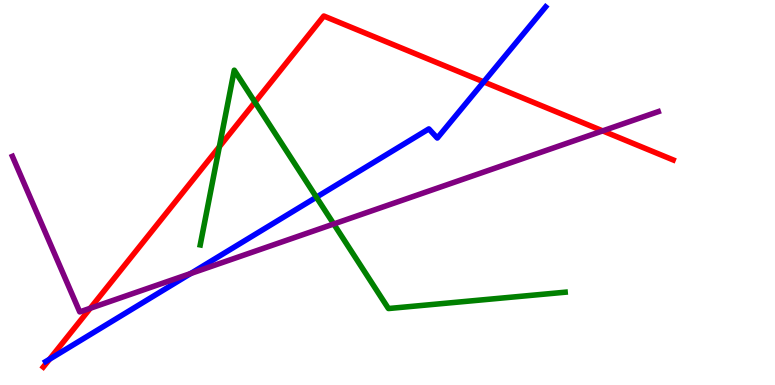[{'lines': ['blue', 'red'], 'intersections': [{'x': 0.639, 'y': 0.669}, {'x': 6.24, 'y': 7.87}]}, {'lines': ['green', 'red'], 'intersections': [{'x': 2.83, 'y': 6.19}, {'x': 3.29, 'y': 7.35}]}, {'lines': ['purple', 'red'], 'intersections': [{'x': 1.16, 'y': 1.99}, {'x': 7.78, 'y': 6.6}]}, {'lines': ['blue', 'green'], 'intersections': [{'x': 4.08, 'y': 4.88}]}, {'lines': ['blue', 'purple'], 'intersections': [{'x': 2.46, 'y': 2.9}]}, {'lines': ['green', 'purple'], 'intersections': [{'x': 4.31, 'y': 4.18}]}]